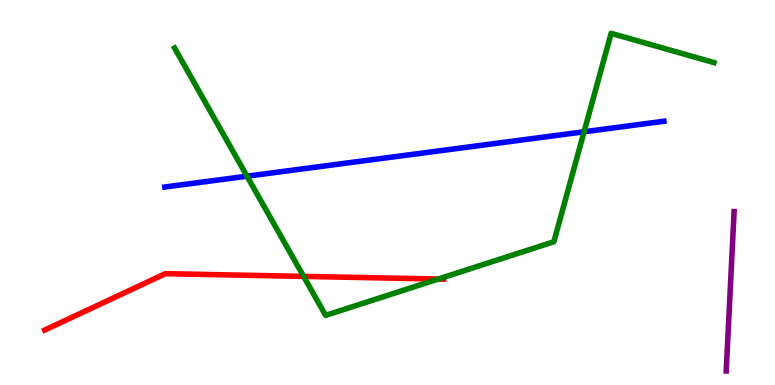[{'lines': ['blue', 'red'], 'intersections': []}, {'lines': ['green', 'red'], 'intersections': [{'x': 3.92, 'y': 2.82}, {'x': 5.66, 'y': 2.75}]}, {'lines': ['purple', 'red'], 'intersections': []}, {'lines': ['blue', 'green'], 'intersections': [{'x': 3.19, 'y': 5.42}, {'x': 7.54, 'y': 6.58}]}, {'lines': ['blue', 'purple'], 'intersections': []}, {'lines': ['green', 'purple'], 'intersections': []}]